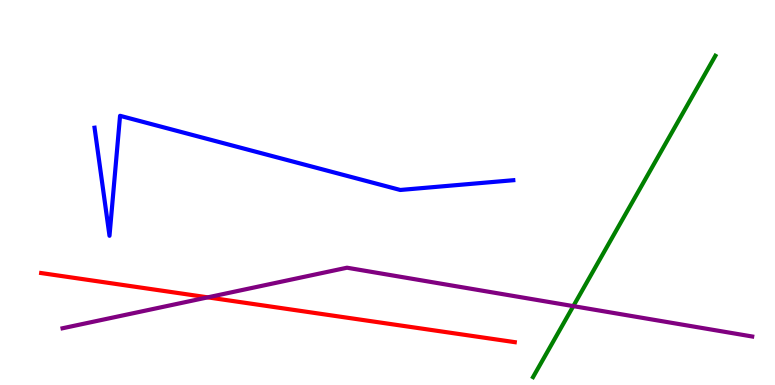[{'lines': ['blue', 'red'], 'intersections': []}, {'lines': ['green', 'red'], 'intersections': []}, {'lines': ['purple', 'red'], 'intersections': [{'x': 2.68, 'y': 2.28}]}, {'lines': ['blue', 'green'], 'intersections': []}, {'lines': ['blue', 'purple'], 'intersections': []}, {'lines': ['green', 'purple'], 'intersections': [{'x': 7.4, 'y': 2.05}]}]